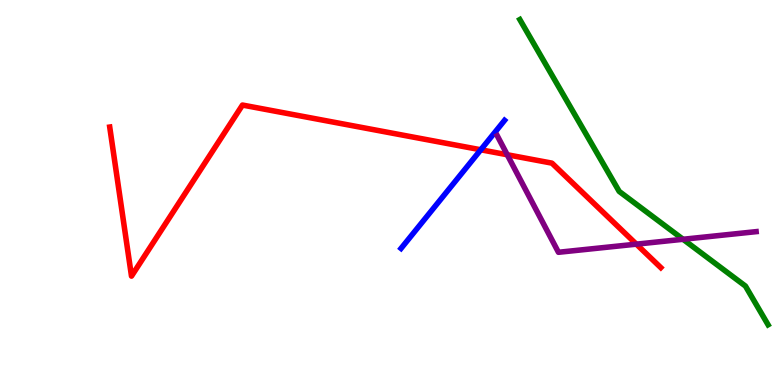[{'lines': ['blue', 'red'], 'intersections': [{'x': 6.2, 'y': 6.11}]}, {'lines': ['green', 'red'], 'intersections': []}, {'lines': ['purple', 'red'], 'intersections': [{'x': 6.55, 'y': 5.98}, {'x': 8.21, 'y': 3.66}]}, {'lines': ['blue', 'green'], 'intersections': []}, {'lines': ['blue', 'purple'], 'intersections': []}, {'lines': ['green', 'purple'], 'intersections': [{'x': 8.81, 'y': 3.78}]}]